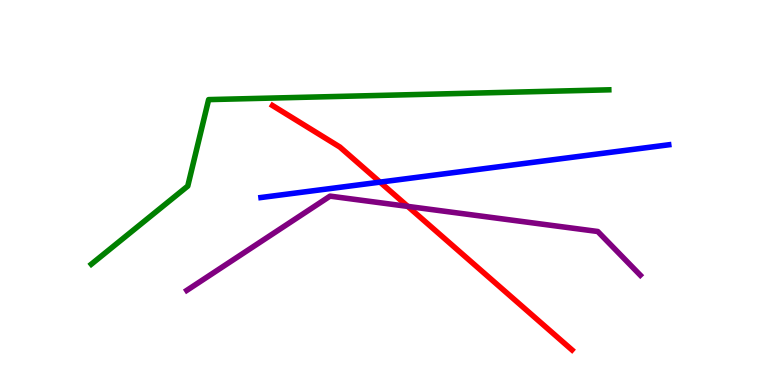[{'lines': ['blue', 'red'], 'intersections': [{'x': 4.9, 'y': 5.27}]}, {'lines': ['green', 'red'], 'intersections': []}, {'lines': ['purple', 'red'], 'intersections': [{'x': 5.26, 'y': 4.64}]}, {'lines': ['blue', 'green'], 'intersections': []}, {'lines': ['blue', 'purple'], 'intersections': []}, {'lines': ['green', 'purple'], 'intersections': []}]